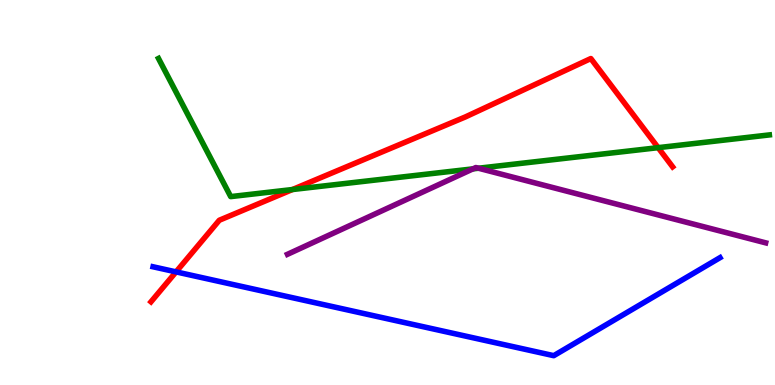[{'lines': ['blue', 'red'], 'intersections': [{'x': 2.27, 'y': 2.94}]}, {'lines': ['green', 'red'], 'intersections': [{'x': 3.77, 'y': 5.08}, {'x': 8.49, 'y': 6.16}]}, {'lines': ['purple', 'red'], 'intersections': []}, {'lines': ['blue', 'green'], 'intersections': []}, {'lines': ['blue', 'purple'], 'intersections': []}, {'lines': ['green', 'purple'], 'intersections': [{'x': 6.1, 'y': 5.61}, {'x': 6.17, 'y': 5.63}]}]